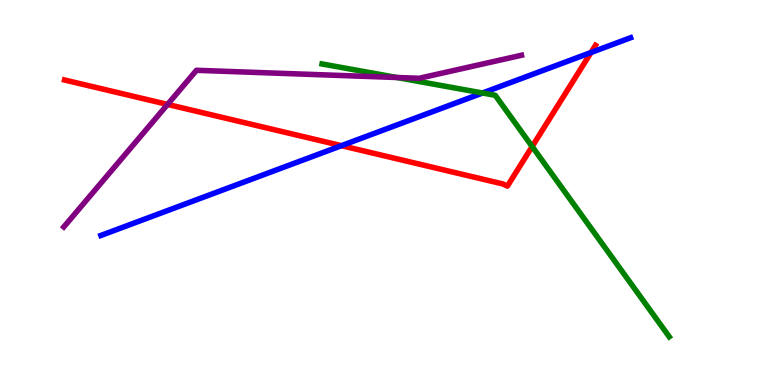[{'lines': ['blue', 'red'], 'intersections': [{'x': 4.41, 'y': 6.22}, {'x': 7.63, 'y': 8.64}]}, {'lines': ['green', 'red'], 'intersections': [{'x': 6.87, 'y': 6.19}]}, {'lines': ['purple', 'red'], 'intersections': [{'x': 2.16, 'y': 7.29}]}, {'lines': ['blue', 'green'], 'intersections': [{'x': 6.23, 'y': 7.58}]}, {'lines': ['blue', 'purple'], 'intersections': []}, {'lines': ['green', 'purple'], 'intersections': [{'x': 5.12, 'y': 7.99}]}]